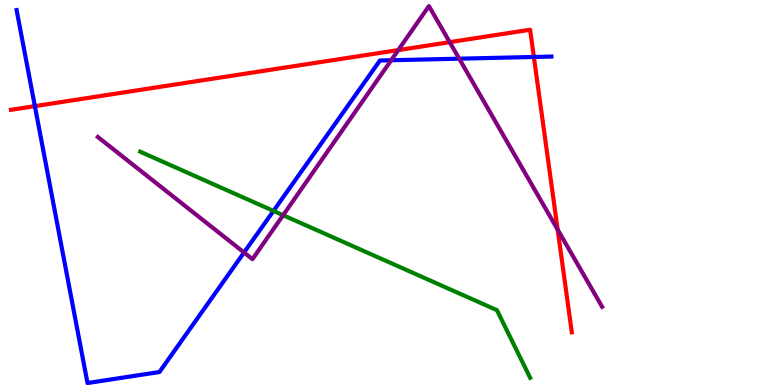[{'lines': ['blue', 'red'], 'intersections': [{'x': 0.45, 'y': 7.24}, {'x': 6.89, 'y': 8.52}]}, {'lines': ['green', 'red'], 'intersections': []}, {'lines': ['purple', 'red'], 'intersections': [{'x': 5.14, 'y': 8.7}, {'x': 5.8, 'y': 8.91}, {'x': 7.2, 'y': 4.04}]}, {'lines': ['blue', 'green'], 'intersections': [{'x': 3.53, 'y': 4.52}]}, {'lines': ['blue', 'purple'], 'intersections': [{'x': 3.15, 'y': 3.44}, {'x': 5.05, 'y': 8.44}, {'x': 5.93, 'y': 8.48}]}, {'lines': ['green', 'purple'], 'intersections': [{'x': 3.65, 'y': 4.41}]}]